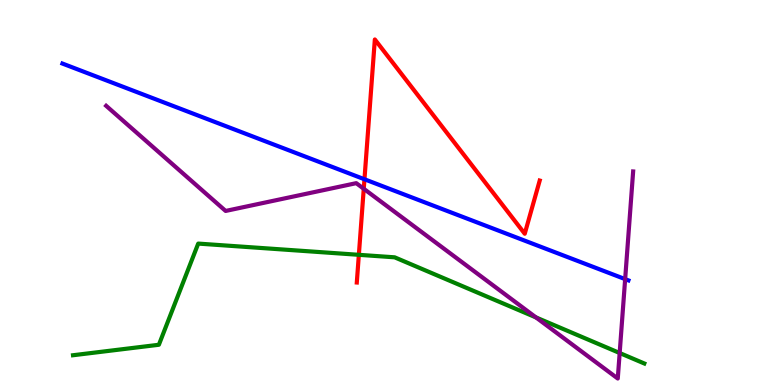[{'lines': ['blue', 'red'], 'intersections': [{'x': 4.7, 'y': 5.34}]}, {'lines': ['green', 'red'], 'intersections': [{'x': 4.63, 'y': 3.38}]}, {'lines': ['purple', 'red'], 'intersections': [{'x': 4.69, 'y': 5.1}]}, {'lines': ['blue', 'green'], 'intersections': []}, {'lines': ['blue', 'purple'], 'intersections': [{'x': 8.07, 'y': 2.75}]}, {'lines': ['green', 'purple'], 'intersections': [{'x': 6.92, 'y': 1.76}, {'x': 8.0, 'y': 0.831}]}]